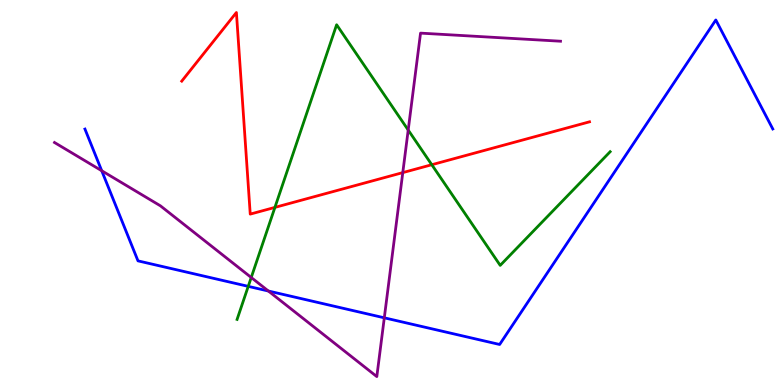[{'lines': ['blue', 'red'], 'intersections': []}, {'lines': ['green', 'red'], 'intersections': [{'x': 3.55, 'y': 4.61}, {'x': 5.57, 'y': 5.72}]}, {'lines': ['purple', 'red'], 'intersections': [{'x': 5.2, 'y': 5.52}]}, {'lines': ['blue', 'green'], 'intersections': [{'x': 3.2, 'y': 2.56}]}, {'lines': ['blue', 'purple'], 'intersections': [{'x': 1.31, 'y': 5.57}, {'x': 3.46, 'y': 2.44}, {'x': 4.96, 'y': 1.75}]}, {'lines': ['green', 'purple'], 'intersections': [{'x': 3.24, 'y': 2.79}, {'x': 5.27, 'y': 6.62}]}]